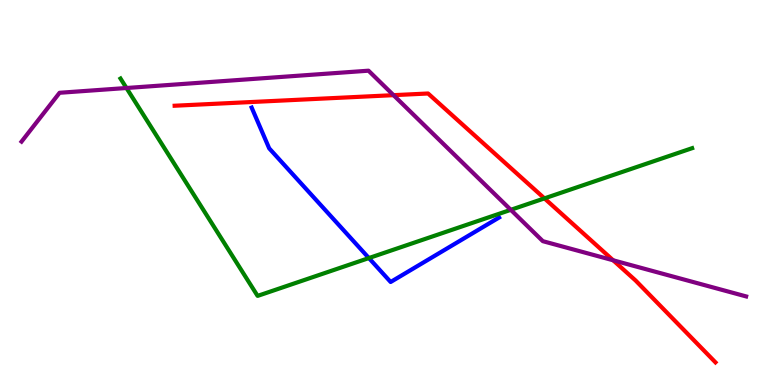[{'lines': ['blue', 'red'], 'intersections': []}, {'lines': ['green', 'red'], 'intersections': [{'x': 7.03, 'y': 4.85}]}, {'lines': ['purple', 'red'], 'intersections': [{'x': 5.08, 'y': 7.53}, {'x': 7.91, 'y': 3.24}]}, {'lines': ['blue', 'green'], 'intersections': [{'x': 4.76, 'y': 3.3}]}, {'lines': ['blue', 'purple'], 'intersections': []}, {'lines': ['green', 'purple'], 'intersections': [{'x': 1.63, 'y': 7.71}, {'x': 6.59, 'y': 4.55}]}]